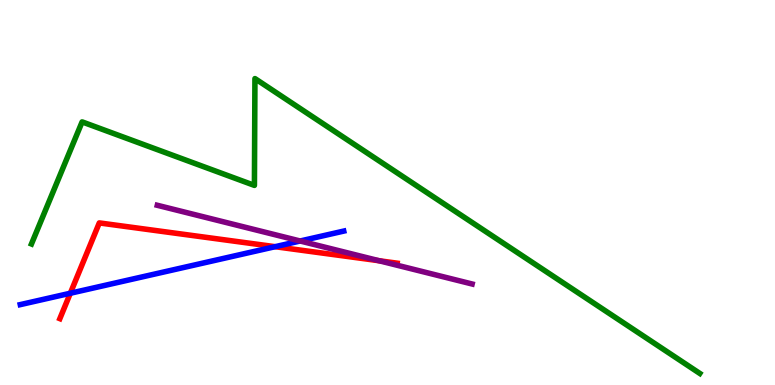[{'lines': ['blue', 'red'], 'intersections': [{'x': 0.907, 'y': 2.38}, {'x': 3.55, 'y': 3.59}]}, {'lines': ['green', 'red'], 'intersections': []}, {'lines': ['purple', 'red'], 'intersections': [{'x': 4.89, 'y': 3.23}]}, {'lines': ['blue', 'green'], 'intersections': []}, {'lines': ['blue', 'purple'], 'intersections': [{'x': 3.87, 'y': 3.74}]}, {'lines': ['green', 'purple'], 'intersections': []}]